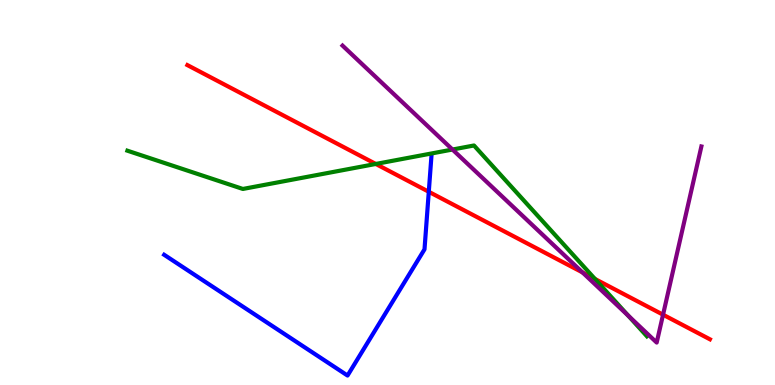[{'lines': ['blue', 'red'], 'intersections': [{'x': 5.53, 'y': 5.02}]}, {'lines': ['green', 'red'], 'intersections': [{'x': 4.85, 'y': 5.74}, {'x': 7.68, 'y': 2.75}]}, {'lines': ['purple', 'red'], 'intersections': [{'x': 7.52, 'y': 2.92}, {'x': 8.56, 'y': 1.83}]}, {'lines': ['blue', 'green'], 'intersections': []}, {'lines': ['blue', 'purple'], 'intersections': []}, {'lines': ['green', 'purple'], 'intersections': [{'x': 5.84, 'y': 6.12}, {'x': 8.11, 'y': 1.8}]}]